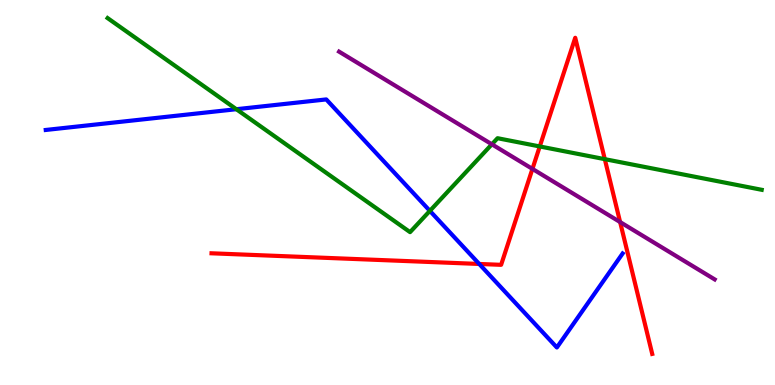[{'lines': ['blue', 'red'], 'intersections': [{'x': 6.18, 'y': 3.14}]}, {'lines': ['green', 'red'], 'intersections': [{'x': 6.96, 'y': 6.2}, {'x': 7.8, 'y': 5.87}]}, {'lines': ['purple', 'red'], 'intersections': [{'x': 6.87, 'y': 5.61}, {'x': 8.0, 'y': 4.23}]}, {'lines': ['blue', 'green'], 'intersections': [{'x': 3.05, 'y': 7.16}, {'x': 5.55, 'y': 4.52}]}, {'lines': ['blue', 'purple'], 'intersections': []}, {'lines': ['green', 'purple'], 'intersections': [{'x': 6.35, 'y': 6.25}]}]